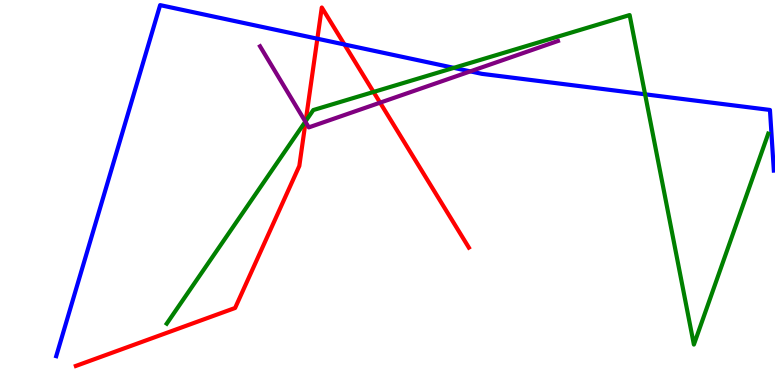[{'lines': ['blue', 'red'], 'intersections': [{'x': 4.1, 'y': 8.99}, {'x': 4.44, 'y': 8.84}]}, {'lines': ['green', 'red'], 'intersections': [{'x': 3.94, 'y': 6.85}, {'x': 4.82, 'y': 7.61}]}, {'lines': ['purple', 'red'], 'intersections': [{'x': 3.94, 'y': 6.83}, {'x': 4.9, 'y': 7.33}]}, {'lines': ['blue', 'green'], 'intersections': [{'x': 5.86, 'y': 8.24}, {'x': 8.32, 'y': 7.55}]}, {'lines': ['blue', 'purple'], 'intersections': [{'x': 6.07, 'y': 8.15}]}, {'lines': ['green', 'purple'], 'intersections': [{'x': 3.94, 'y': 6.84}]}]